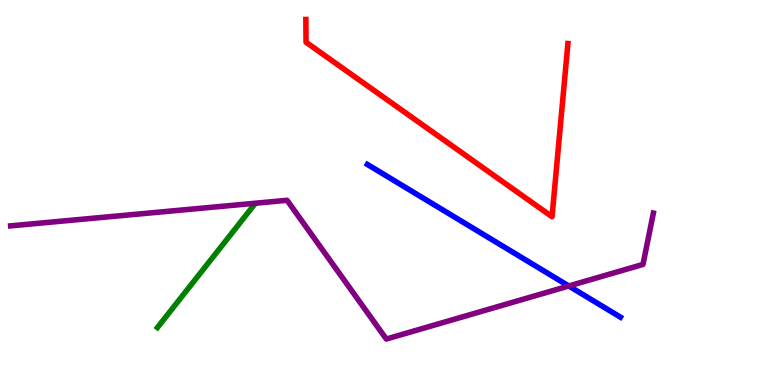[{'lines': ['blue', 'red'], 'intersections': []}, {'lines': ['green', 'red'], 'intersections': []}, {'lines': ['purple', 'red'], 'intersections': []}, {'lines': ['blue', 'green'], 'intersections': []}, {'lines': ['blue', 'purple'], 'intersections': [{'x': 7.34, 'y': 2.57}]}, {'lines': ['green', 'purple'], 'intersections': []}]